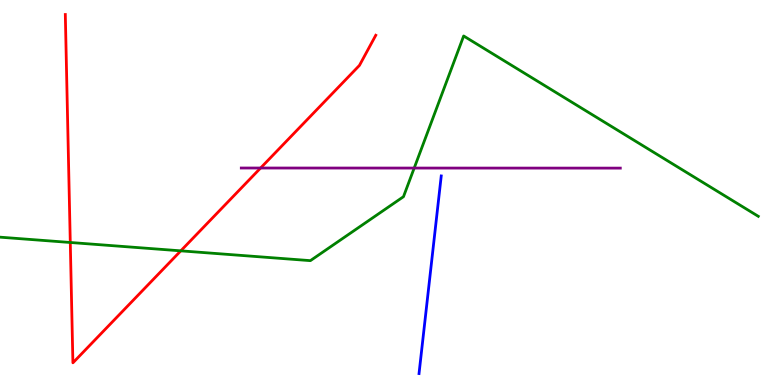[{'lines': ['blue', 'red'], 'intersections': []}, {'lines': ['green', 'red'], 'intersections': [{'x': 0.907, 'y': 3.7}, {'x': 2.33, 'y': 3.48}]}, {'lines': ['purple', 'red'], 'intersections': [{'x': 3.36, 'y': 5.64}]}, {'lines': ['blue', 'green'], 'intersections': []}, {'lines': ['blue', 'purple'], 'intersections': []}, {'lines': ['green', 'purple'], 'intersections': [{'x': 5.34, 'y': 5.63}]}]